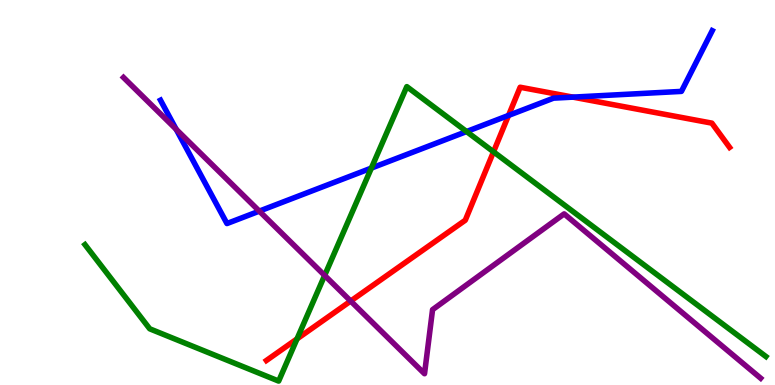[{'lines': ['blue', 'red'], 'intersections': [{'x': 6.56, 'y': 7.0}, {'x': 7.39, 'y': 7.48}]}, {'lines': ['green', 'red'], 'intersections': [{'x': 3.83, 'y': 1.2}, {'x': 6.37, 'y': 6.06}]}, {'lines': ['purple', 'red'], 'intersections': [{'x': 4.52, 'y': 2.18}]}, {'lines': ['blue', 'green'], 'intersections': [{'x': 4.79, 'y': 5.63}, {'x': 6.02, 'y': 6.58}]}, {'lines': ['blue', 'purple'], 'intersections': [{'x': 2.27, 'y': 6.64}, {'x': 3.35, 'y': 4.52}]}, {'lines': ['green', 'purple'], 'intersections': [{'x': 4.19, 'y': 2.85}]}]